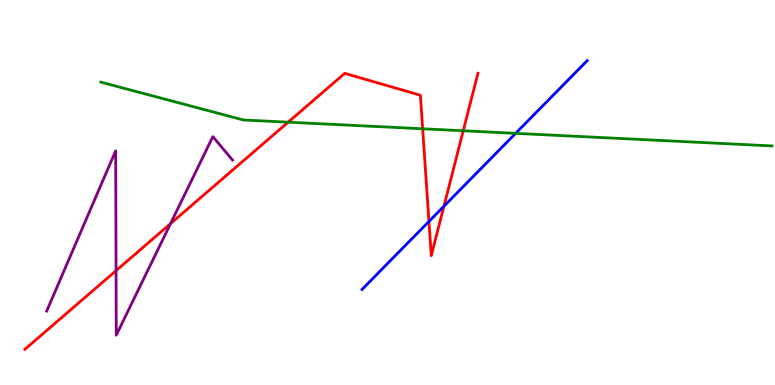[{'lines': ['blue', 'red'], 'intersections': [{'x': 5.53, 'y': 4.25}, {'x': 5.73, 'y': 4.64}]}, {'lines': ['green', 'red'], 'intersections': [{'x': 3.72, 'y': 6.83}, {'x': 5.45, 'y': 6.66}, {'x': 5.98, 'y': 6.6}]}, {'lines': ['purple', 'red'], 'intersections': [{'x': 1.5, 'y': 2.97}, {'x': 2.2, 'y': 4.19}]}, {'lines': ['blue', 'green'], 'intersections': [{'x': 6.65, 'y': 6.54}]}, {'lines': ['blue', 'purple'], 'intersections': []}, {'lines': ['green', 'purple'], 'intersections': []}]